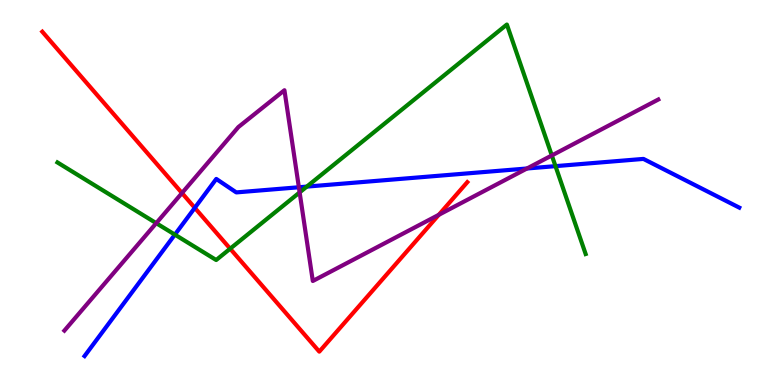[{'lines': ['blue', 'red'], 'intersections': [{'x': 2.51, 'y': 4.6}]}, {'lines': ['green', 'red'], 'intersections': [{'x': 2.97, 'y': 3.54}]}, {'lines': ['purple', 'red'], 'intersections': [{'x': 2.35, 'y': 4.99}, {'x': 5.66, 'y': 4.42}]}, {'lines': ['blue', 'green'], 'intersections': [{'x': 2.26, 'y': 3.91}, {'x': 3.96, 'y': 5.15}, {'x': 7.17, 'y': 5.68}]}, {'lines': ['blue', 'purple'], 'intersections': [{'x': 3.86, 'y': 5.14}, {'x': 6.8, 'y': 5.62}]}, {'lines': ['green', 'purple'], 'intersections': [{'x': 2.02, 'y': 4.2}, {'x': 3.87, 'y': 5.0}, {'x': 7.12, 'y': 5.96}]}]